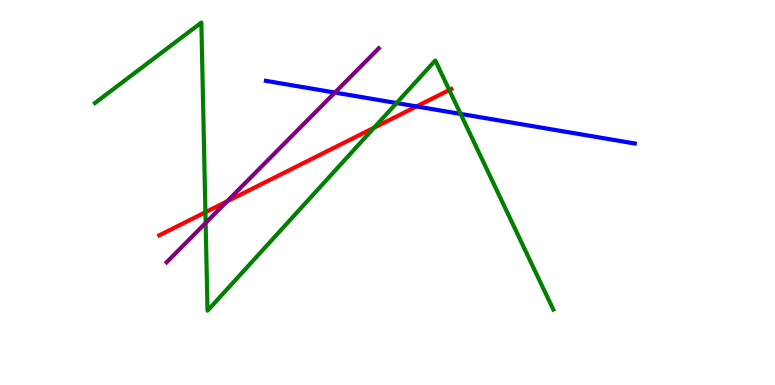[{'lines': ['blue', 'red'], 'intersections': [{'x': 5.37, 'y': 7.24}]}, {'lines': ['green', 'red'], 'intersections': [{'x': 2.65, 'y': 4.49}, {'x': 4.83, 'y': 6.68}, {'x': 5.8, 'y': 7.66}]}, {'lines': ['purple', 'red'], 'intersections': [{'x': 2.93, 'y': 4.77}]}, {'lines': ['blue', 'green'], 'intersections': [{'x': 5.12, 'y': 7.32}, {'x': 5.94, 'y': 7.04}]}, {'lines': ['blue', 'purple'], 'intersections': [{'x': 4.32, 'y': 7.6}]}, {'lines': ['green', 'purple'], 'intersections': [{'x': 2.65, 'y': 4.21}]}]